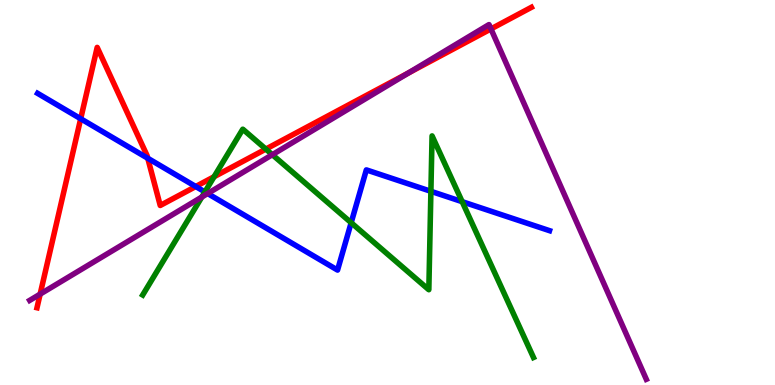[{'lines': ['blue', 'red'], 'intersections': [{'x': 1.04, 'y': 6.92}, {'x': 1.91, 'y': 5.89}, {'x': 2.53, 'y': 5.16}]}, {'lines': ['green', 'red'], 'intersections': [{'x': 2.76, 'y': 5.41}, {'x': 3.43, 'y': 6.13}]}, {'lines': ['purple', 'red'], 'intersections': [{'x': 0.518, 'y': 2.36}, {'x': 5.27, 'y': 8.1}, {'x': 6.33, 'y': 9.25}]}, {'lines': ['blue', 'green'], 'intersections': [{'x': 2.64, 'y': 5.01}, {'x': 4.53, 'y': 4.22}, {'x': 5.56, 'y': 5.03}, {'x': 5.96, 'y': 4.76}]}, {'lines': ['blue', 'purple'], 'intersections': [{'x': 2.68, 'y': 4.97}]}, {'lines': ['green', 'purple'], 'intersections': [{'x': 2.6, 'y': 4.88}, {'x': 3.51, 'y': 5.98}]}]